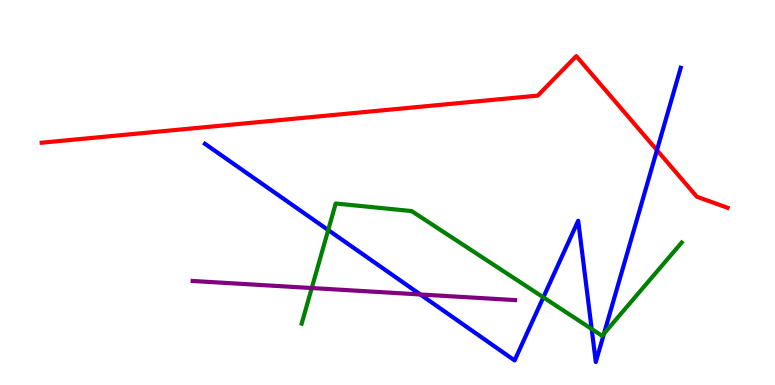[{'lines': ['blue', 'red'], 'intersections': [{'x': 8.48, 'y': 6.1}]}, {'lines': ['green', 'red'], 'intersections': []}, {'lines': ['purple', 'red'], 'intersections': []}, {'lines': ['blue', 'green'], 'intersections': [{'x': 4.23, 'y': 4.03}, {'x': 7.01, 'y': 2.28}, {'x': 7.63, 'y': 1.45}, {'x': 7.79, 'y': 1.34}]}, {'lines': ['blue', 'purple'], 'intersections': [{'x': 5.42, 'y': 2.35}]}, {'lines': ['green', 'purple'], 'intersections': [{'x': 4.02, 'y': 2.52}]}]